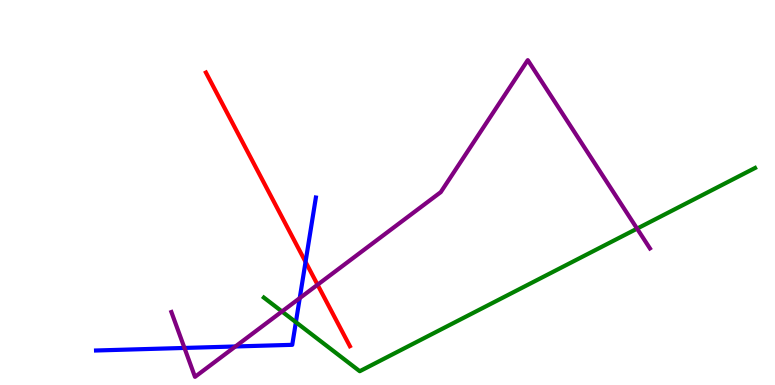[{'lines': ['blue', 'red'], 'intersections': [{'x': 3.94, 'y': 3.2}]}, {'lines': ['green', 'red'], 'intersections': []}, {'lines': ['purple', 'red'], 'intersections': [{'x': 4.1, 'y': 2.6}]}, {'lines': ['blue', 'green'], 'intersections': [{'x': 3.82, 'y': 1.63}]}, {'lines': ['blue', 'purple'], 'intersections': [{'x': 2.38, 'y': 0.963}, {'x': 3.04, 'y': 1.0}, {'x': 3.87, 'y': 2.26}]}, {'lines': ['green', 'purple'], 'intersections': [{'x': 3.64, 'y': 1.91}, {'x': 8.22, 'y': 4.06}]}]